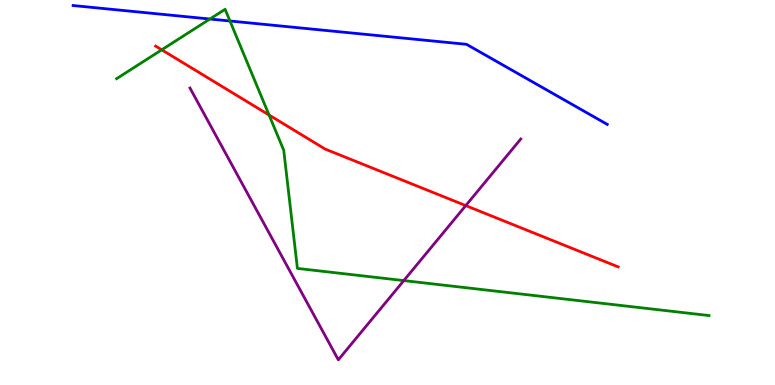[{'lines': ['blue', 'red'], 'intersections': []}, {'lines': ['green', 'red'], 'intersections': [{'x': 2.09, 'y': 8.71}, {'x': 3.47, 'y': 7.01}]}, {'lines': ['purple', 'red'], 'intersections': [{'x': 6.01, 'y': 4.66}]}, {'lines': ['blue', 'green'], 'intersections': [{'x': 2.71, 'y': 9.51}, {'x': 2.97, 'y': 9.45}]}, {'lines': ['blue', 'purple'], 'intersections': []}, {'lines': ['green', 'purple'], 'intersections': [{'x': 5.21, 'y': 2.71}]}]